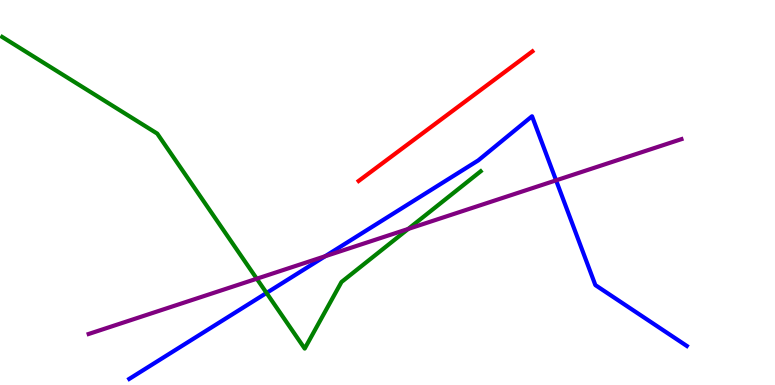[{'lines': ['blue', 'red'], 'intersections': []}, {'lines': ['green', 'red'], 'intersections': []}, {'lines': ['purple', 'red'], 'intersections': []}, {'lines': ['blue', 'green'], 'intersections': [{'x': 3.44, 'y': 2.39}]}, {'lines': ['blue', 'purple'], 'intersections': [{'x': 4.2, 'y': 3.34}, {'x': 7.18, 'y': 5.32}]}, {'lines': ['green', 'purple'], 'intersections': [{'x': 3.31, 'y': 2.76}, {'x': 5.27, 'y': 4.05}]}]